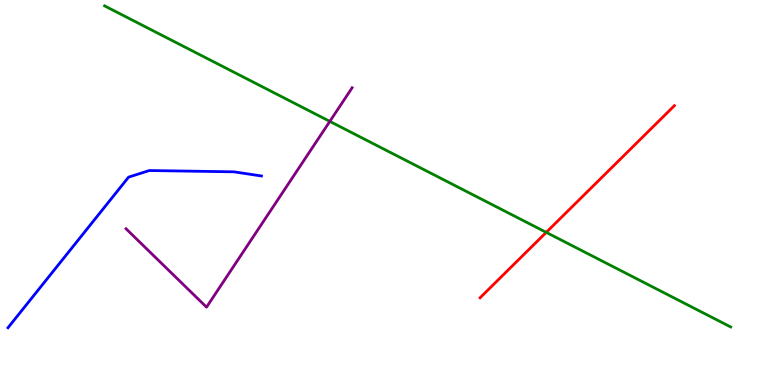[{'lines': ['blue', 'red'], 'intersections': []}, {'lines': ['green', 'red'], 'intersections': [{'x': 7.05, 'y': 3.96}]}, {'lines': ['purple', 'red'], 'intersections': []}, {'lines': ['blue', 'green'], 'intersections': []}, {'lines': ['blue', 'purple'], 'intersections': []}, {'lines': ['green', 'purple'], 'intersections': [{'x': 4.26, 'y': 6.85}]}]